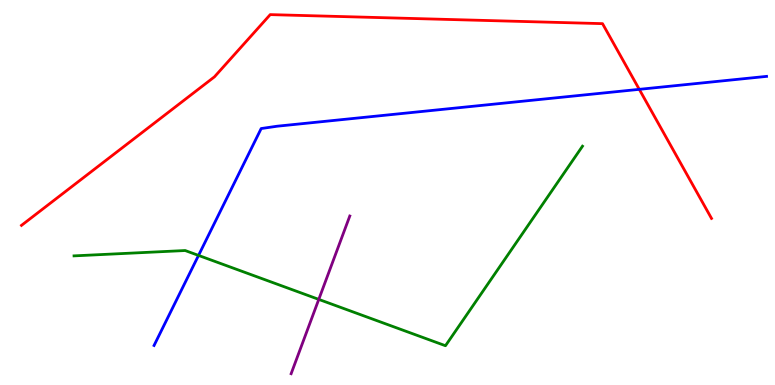[{'lines': ['blue', 'red'], 'intersections': [{'x': 8.25, 'y': 7.68}]}, {'lines': ['green', 'red'], 'intersections': []}, {'lines': ['purple', 'red'], 'intersections': []}, {'lines': ['blue', 'green'], 'intersections': [{'x': 2.56, 'y': 3.37}]}, {'lines': ['blue', 'purple'], 'intersections': []}, {'lines': ['green', 'purple'], 'intersections': [{'x': 4.11, 'y': 2.22}]}]